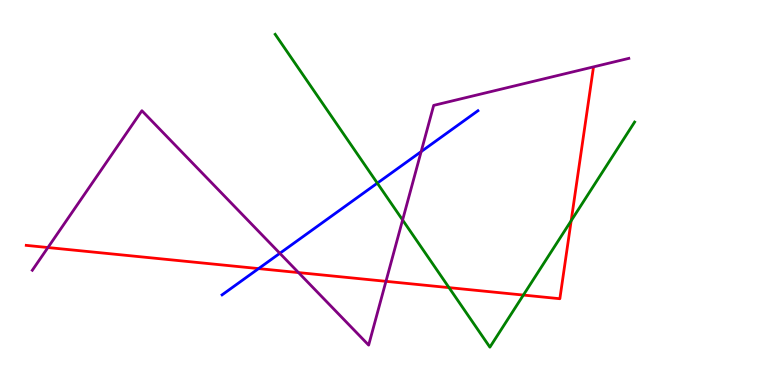[{'lines': ['blue', 'red'], 'intersections': [{'x': 3.34, 'y': 3.02}]}, {'lines': ['green', 'red'], 'intersections': [{'x': 5.79, 'y': 2.53}, {'x': 6.75, 'y': 2.34}, {'x': 7.37, 'y': 4.27}]}, {'lines': ['purple', 'red'], 'intersections': [{'x': 0.618, 'y': 3.57}, {'x': 3.85, 'y': 2.92}, {'x': 4.98, 'y': 2.69}]}, {'lines': ['blue', 'green'], 'intersections': [{'x': 4.87, 'y': 5.24}]}, {'lines': ['blue', 'purple'], 'intersections': [{'x': 3.61, 'y': 3.42}, {'x': 5.43, 'y': 6.06}]}, {'lines': ['green', 'purple'], 'intersections': [{'x': 5.19, 'y': 4.29}]}]